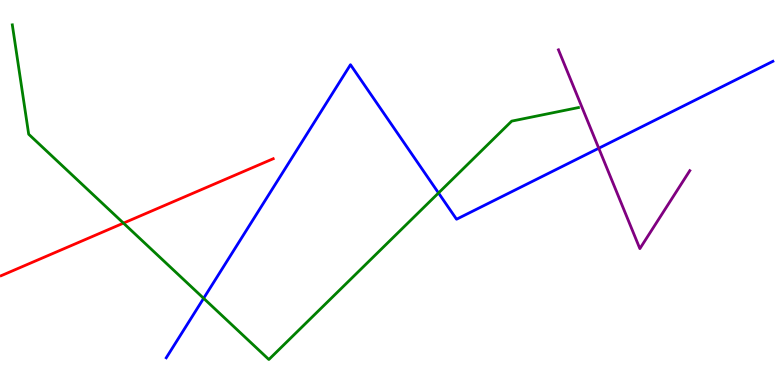[{'lines': ['blue', 'red'], 'intersections': []}, {'lines': ['green', 'red'], 'intersections': [{'x': 1.59, 'y': 4.2}]}, {'lines': ['purple', 'red'], 'intersections': []}, {'lines': ['blue', 'green'], 'intersections': [{'x': 2.63, 'y': 2.25}, {'x': 5.66, 'y': 4.99}]}, {'lines': ['blue', 'purple'], 'intersections': [{'x': 7.73, 'y': 6.15}]}, {'lines': ['green', 'purple'], 'intersections': []}]